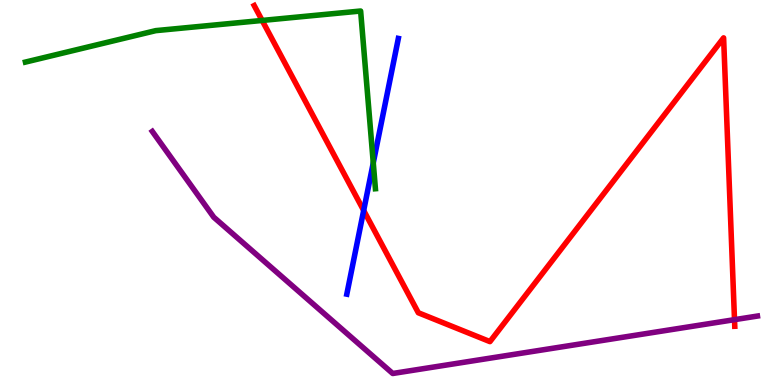[{'lines': ['blue', 'red'], 'intersections': [{'x': 4.69, 'y': 4.53}]}, {'lines': ['green', 'red'], 'intersections': [{'x': 3.38, 'y': 9.47}]}, {'lines': ['purple', 'red'], 'intersections': [{'x': 9.48, 'y': 1.7}]}, {'lines': ['blue', 'green'], 'intersections': [{'x': 4.82, 'y': 5.77}]}, {'lines': ['blue', 'purple'], 'intersections': []}, {'lines': ['green', 'purple'], 'intersections': []}]